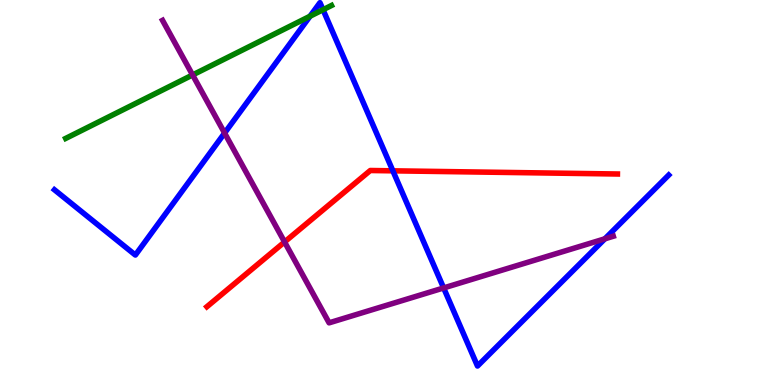[{'lines': ['blue', 'red'], 'intersections': [{'x': 5.07, 'y': 5.56}]}, {'lines': ['green', 'red'], 'intersections': []}, {'lines': ['purple', 'red'], 'intersections': [{'x': 3.67, 'y': 3.72}]}, {'lines': ['blue', 'green'], 'intersections': [{'x': 4.0, 'y': 9.58}, {'x': 4.17, 'y': 9.75}]}, {'lines': ['blue', 'purple'], 'intersections': [{'x': 2.9, 'y': 6.54}, {'x': 5.72, 'y': 2.52}, {'x': 7.8, 'y': 3.8}]}, {'lines': ['green', 'purple'], 'intersections': [{'x': 2.49, 'y': 8.05}]}]